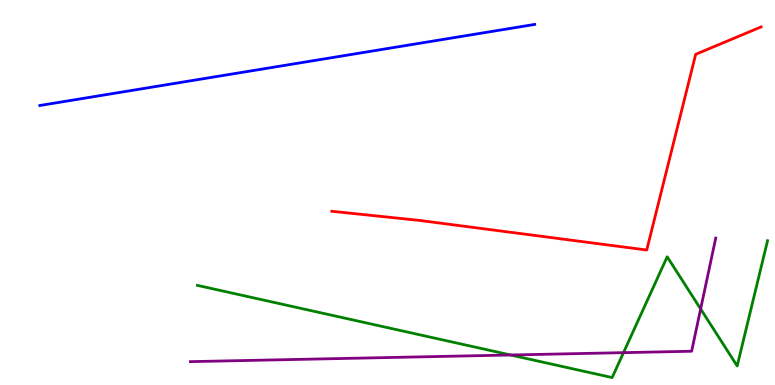[{'lines': ['blue', 'red'], 'intersections': []}, {'lines': ['green', 'red'], 'intersections': []}, {'lines': ['purple', 'red'], 'intersections': []}, {'lines': ['blue', 'green'], 'intersections': []}, {'lines': ['blue', 'purple'], 'intersections': []}, {'lines': ['green', 'purple'], 'intersections': [{'x': 6.59, 'y': 0.779}, {'x': 8.05, 'y': 0.84}, {'x': 9.04, 'y': 1.98}]}]